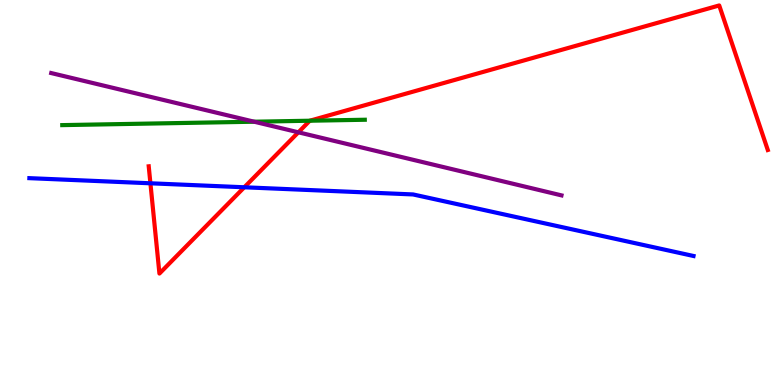[{'lines': ['blue', 'red'], 'intersections': [{'x': 1.94, 'y': 5.24}, {'x': 3.15, 'y': 5.14}]}, {'lines': ['green', 'red'], 'intersections': [{'x': 4.0, 'y': 6.86}]}, {'lines': ['purple', 'red'], 'intersections': [{'x': 3.85, 'y': 6.56}]}, {'lines': ['blue', 'green'], 'intersections': []}, {'lines': ['blue', 'purple'], 'intersections': []}, {'lines': ['green', 'purple'], 'intersections': [{'x': 3.28, 'y': 6.84}]}]